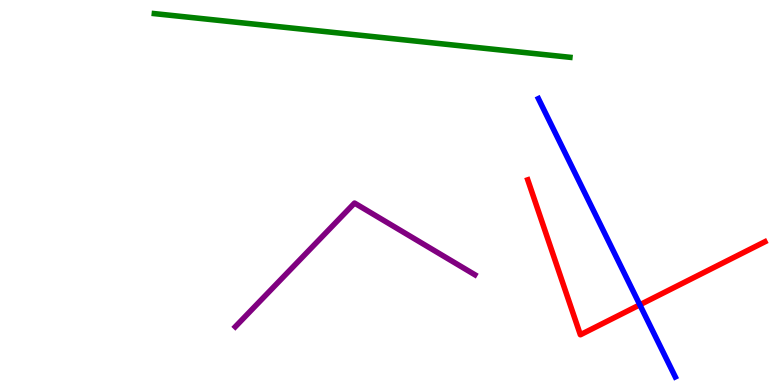[{'lines': ['blue', 'red'], 'intersections': [{'x': 8.26, 'y': 2.08}]}, {'lines': ['green', 'red'], 'intersections': []}, {'lines': ['purple', 'red'], 'intersections': []}, {'lines': ['blue', 'green'], 'intersections': []}, {'lines': ['blue', 'purple'], 'intersections': []}, {'lines': ['green', 'purple'], 'intersections': []}]